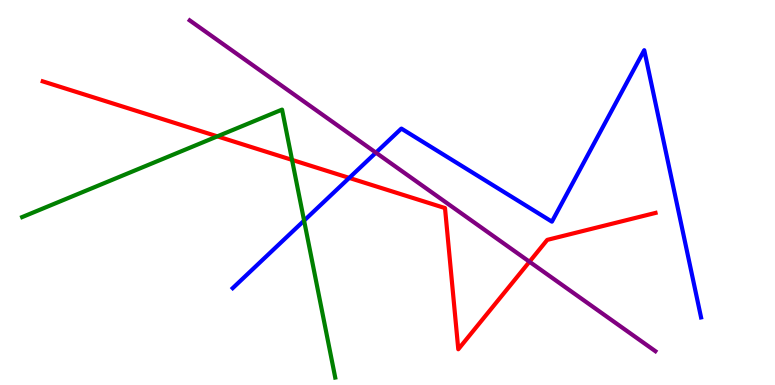[{'lines': ['blue', 'red'], 'intersections': [{'x': 4.51, 'y': 5.38}]}, {'lines': ['green', 'red'], 'intersections': [{'x': 2.8, 'y': 6.46}, {'x': 3.77, 'y': 5.85}]}, {'lines': ['purple', 'red'], 'intersections': [{'x': 6.83, 'y': 3.2}]}, {'lines': ['blue', 'green'], 'intersections': [{'x': 3.92, 'y': 4.27}]}, {'lines': ['blue', 'purple'], 'intersections': [{'x': 4.85, 'y': 6.03}]}, {'lines': ['green', 'purple'], 'intersections': []}]